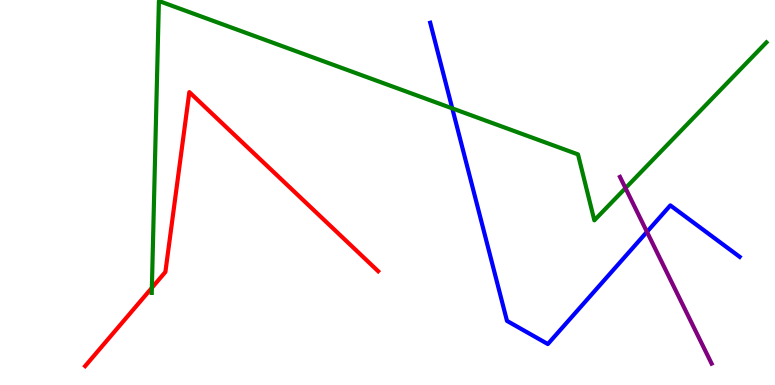[{'lines': ['blue', 'red'], 'intersections': []}, {'lines': ['green', 'red'], 'intersections': [{'x': 1.96, 'y': 2.52}]}, {'lines': ['purple', 'red'], 'intersections': []}, {'lines': ['blue', 'green'], 'intersections': [{'x': 5.84, 'y': 7.19}]}, {'lines': ['blue', 'purple'], 'intersections': [{'x': 8.35, 'y': 3.98}]}, {'lines': ['green', 'purple'], 'intersections': [{'x': 8.07, 'y': 5.11}]}]